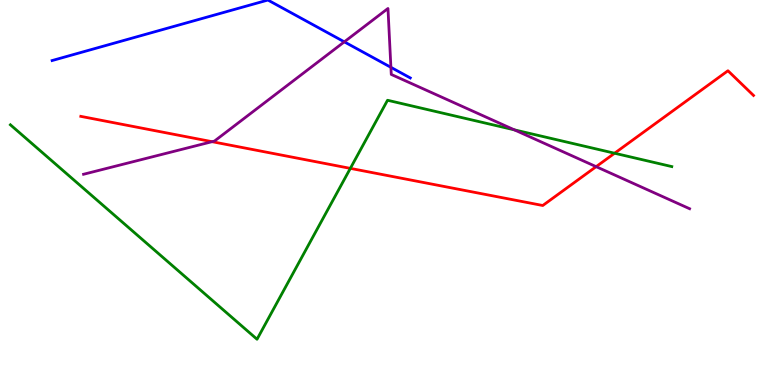[{'lines': ['blue', 'red'], 'intersections': []}, {'lines': ['green', 'red'], 'intersections': [{'x': 4.52, 'y': 5.63}, {'x': 7.93, 'y': 6.02}]}, {'lines': ['purple', 'red'], 'intersections': [{'x': 2.74, 'y': 6.32}, {'x': 7.69, 'y': 5.67}]}, {'lines': ['blue', 'green'], 'intersections': []}, {'lines': ['blue', 'purple'], 'intersections': [{'x': 4.44, 'y': 8.91}, {'x': 5.04, 'y': 8.25}]}, {'lines': ['green', 'purple'], 'intersections': [{'x': 6.64, 'y': 6.63}]}]